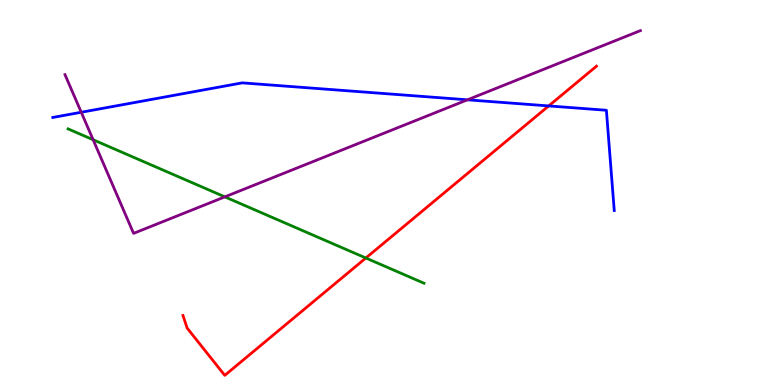[{'lines': ['blue', 'red'], 'intersections': [{'x': 7.08, 'y': 7.25}]}, {'lines': ['green', 'red'], 'intersections': [{'x': 4.72, 'y': 3.3}]}, {'lines': ['purple', 'red'], 'intersections': []}, {'lines': ['blue', 'green'], 'intersections': []}, {'lines': ['blue', 'purple'], 'intersections': [{'x': 1.05, 'y': 7.08}, {'x': 6.03, 'y': 7.41}]}, {'lines': ['green', 'purple'], 'intersections': [{'x': 1.2, 'y': 6.37}, {'x': 2.9, 'y': 4.89}]}]